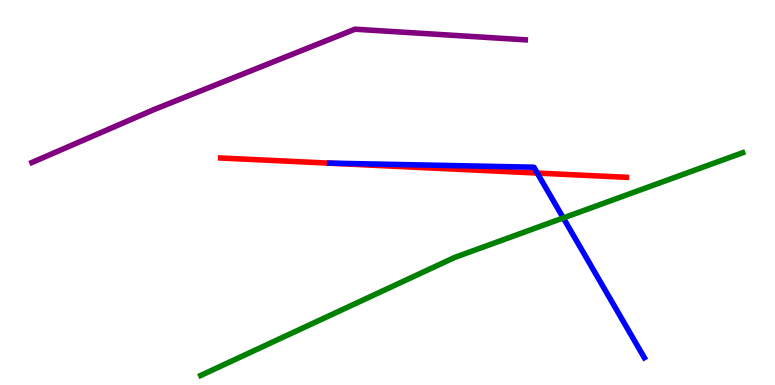[{'lines': ['blue', 'red'], 'intersections': [{'x': 6.93, 'y': 5.5}]}, {'lines': ['green', 'red'], 'intersections': []}, {'lines': ['purple', 'red'], 'intersections': []}, {'lines': ['blue', 'green'], 'intersections': [{'x': 7.27, 'y': 4.34}]}, {'lines': ['blue', 'purple'], 'intersections': []}, {'lines': ['green', 'purple'], 'intersections': []}]